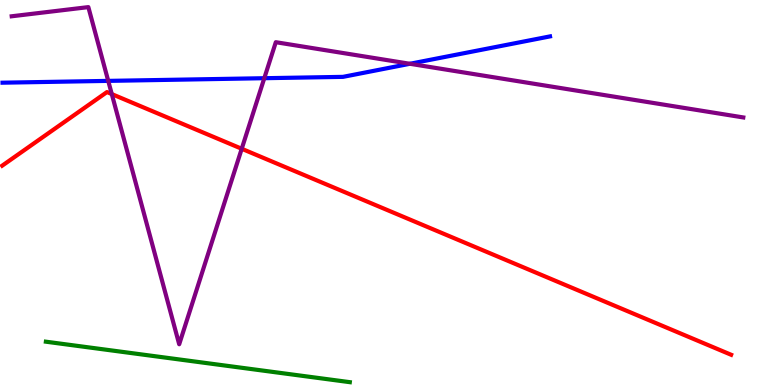[{'lines': ['blue', 'red'], 'intersections': []}, {'lines': ['green', 'red'], 'intersections': []}, {'lines': ['purple', 'red'], 'intersections': [{'x': 1.44, 'y': 7.56}, {'x': 3.12, 'y': 6.14}]}, {'lines': ['blue', 'green'], 'intersections': []}, {'lines': ['blue', 'purple'], 'intersections': [{'x': 1.4, 'y': 7.9}, {'x': 3.41, 'y': 7.97}, {'x': 5.29, 'y': 8.34}]}, {'lines': ['green', 'purple'], 'intersections': []}]